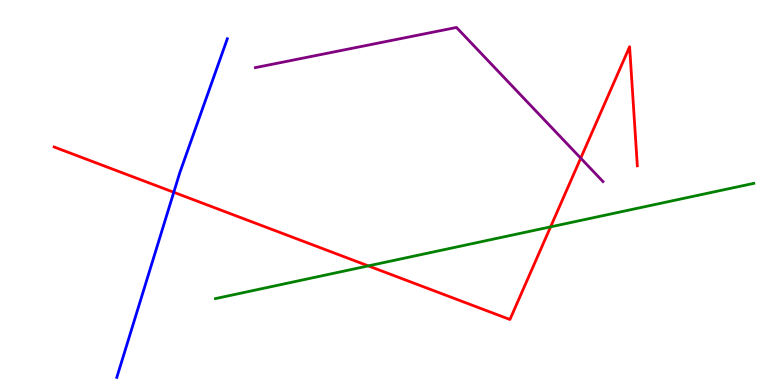[{'lines': ['blue', 'red'], 'intersections': [{'x': 2.24, 'y': 5.01}]}, {'lines': ['green', 'red'], 'intersections': [{'x': 4.75, 'y': 3.09}, {'x': 7.1, 'y': 4.11}]}, {'lines': ['purple', 'red'], 'intersections': [{'x': 7.49, 'y': 5.89}]}, {'lines': ['blue', 'green'], 'intersections': []}, {'lines': ['blue', 'purple'], 'intersections': []}, {'lines': ['green', 'purple'], 'intersections': []}]